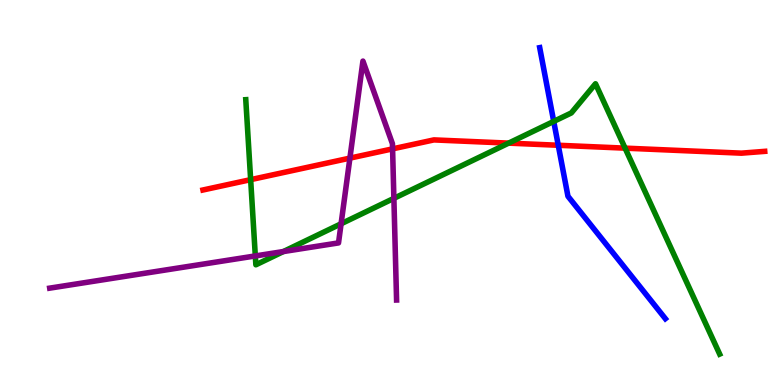[{'lines': ['blue', 'red'], 'intersections': [{'x': 7.2, 'y': 6.23}]}, {'lines': ['green', 'red'], 'intersections': [{'x': 3.23, 'y': 5.33}, {'x': 6.56, 'y': 6.28}, {'x': 8.07, 'y': 6.15}]}, {'lines': ['purple', 'red'], 'intersections': [{'x': 4.51, 'y': 5.89}, {'x': 5.07, 'y': 6.13}]}, {'lines': ['blue', 'green'], 'intersections': [{'x': 7.14, 'y': 6.85}]}, {'lines': ['blue', 'purple'], 'intersections': []}, {'lines': ['green', 'purple'], 'intersections': [{'x': 3.29, 'y': 3.35}, {'x': 3.66, 'y': 3.47}, {'x': 4.4, 'y': 4.19}, {'x': 5.08, 'y': 4.85}]}]